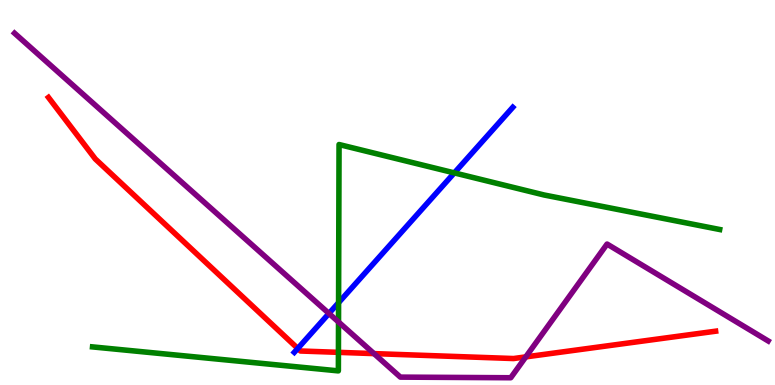[{'lines': ['blue', 'red'], 'intersections': [{'x': 3.84, 'y': 0.949}]}, {'lines': ['green', 'red'], 'intersections': [{'x': 4.37, 'y': 0.848}]}, {'lines': ['purple', 'red'], 'intersections': [{'x': 4.83, 'y': 0.816}, {'x': 6.78, 'y': 0.73}]}, {'lines': ['blue', 'green'], 'intersections': [{'x': 4.37, 'y': 2.14}, {'x': 5.86, 'y': 5.51}]}, {'lines': ['blue', 'purple'], 'intersections': [{'x': 4.24, 'y': 1.86}]}, {'lines': ['green', 'purple'], 'intersections': [{'x': 4.37, 'y': 1.64}]}]